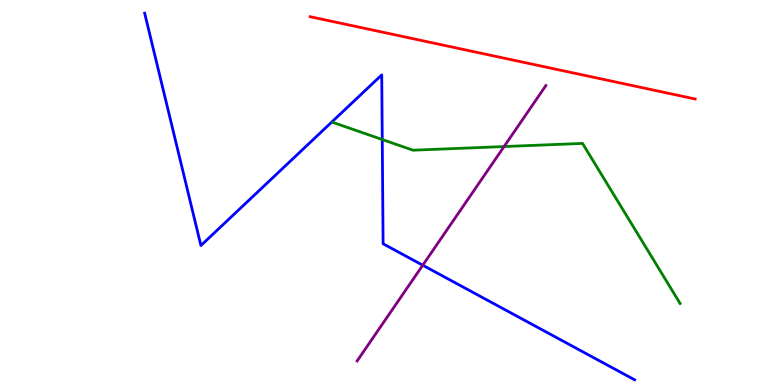[{'lines': ['blue', 'red'], 'intersections': []}, {'lines': ['green', 'red'], 'intersections': []}, {'lines': ['purple', 'red'], 'intersections': []}, {'lines': ['blue', 'green'], 'intersections': [{'x': 4.93, 'y': 6.38}]}, {'lines': ['blue', 'purple'], 'intersections': [{'x': 5.45, 'y': 3.11}]}, {'lines': ['green', 'purple'], 'intersections': [{'x': 6.5, 'y': 6.19}]}]